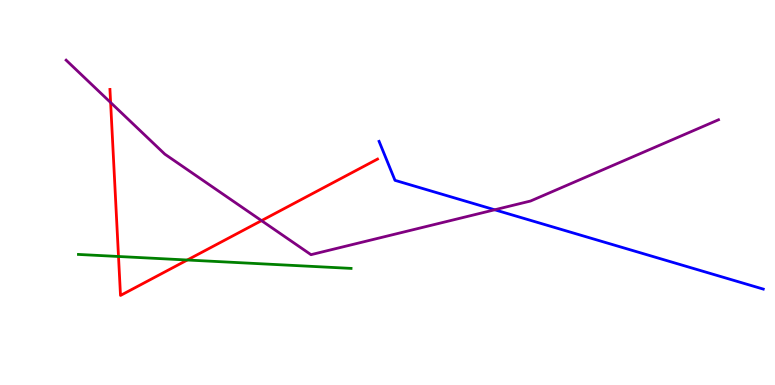[{'lines': ['blue', 'red'], 'intersections': []}, {'lines': ['green', 'red'], 'intersections': [{'x': 1.53, 'y': 3.34}, {'x': 2.42, 'y': 3.25}]}, {'lines': ['purple', 'red'], 'intersections': [{'x': 1.43, 'y': 7.34}, {'x': 3.37, 'y': 4.27}]}, {'lines': ['blue', 'green'], 'intersections': []}, {'lines': ['blue', 'purple'], 'intersections': [{'x': 6.38, 'y': 4.55}]}, {'lines': ['green', 'purple'], 'intersections': []}]